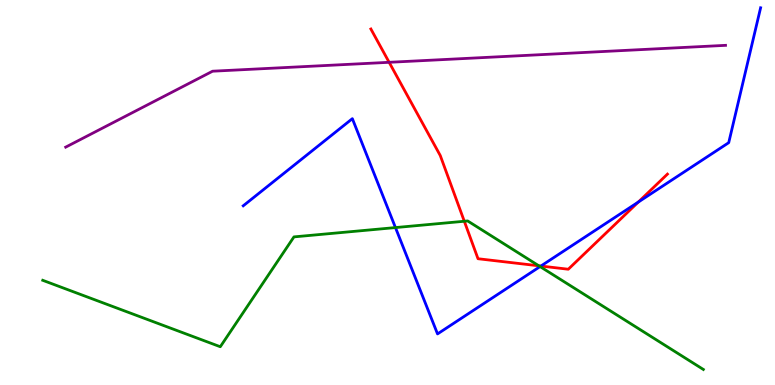[{'lines': ['blue', 'red'], 'intersections': [{'x': 6.98, 'y': 3.09}, {'x': 8.24, 'y': 4.75}]}, {'lines': ['green', 'red'], 'intersections': [{'x': 5.99, 'y': 4.25}, {'x': 6.95, 'y': 3.1}]}, {'lines': ['purple', 'red'], 'intersections': [{'x': 5.02, 'y': 8.38}]}, {'lines': ['blue', 'green'], 'intersections': [{'x': 5.1, 'y': 4.09}, {'x': 6.97, 'y': 3.08}]}, {'lines': ['blue', 'purple'], 'intersections': []}, {'lines': ['green', 'purple'], 'intersections': []}]